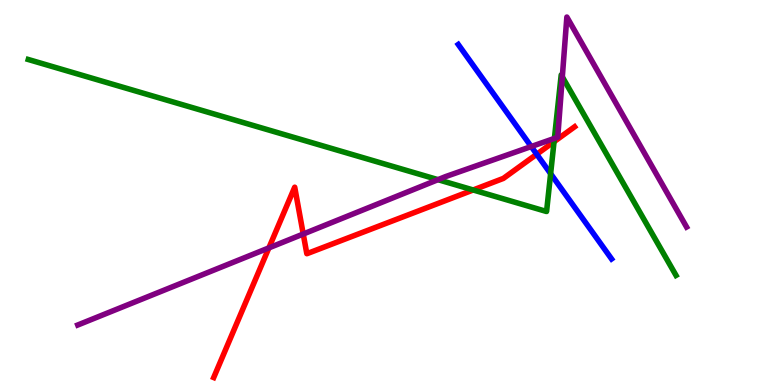[{'lines': ['blue', 'red'], 'intersections': [{'x': 6.93, 'y': 5.99}]}, {'lines': ['green', 'red'], 'intersections': [{'x': 6.11, 'y': 5.07}, {'x': 7.15, 'y': 6.32}]}, {'lines': ['purple', 'red'], 'intersections': [{'x': 3.47, 'y': 3.56}, {'x': 3.91, 'y': 3.92}]}, {'lines': ['blue', 'green'], 'intersections': [{'x': 7.1, 'y': 5.49}]}, {'lines': ['blue', 'purple'], 'intersections': [{'x': 6.85, 'y': 6.19}]}, {'lines': ['green', 'purple'], 'intersections': [{'x': 5.65, 'y': 5.33}, {'x': 7.15, 'y': 6.4}, {'x': 7.26, 'y': 8.0}]}]